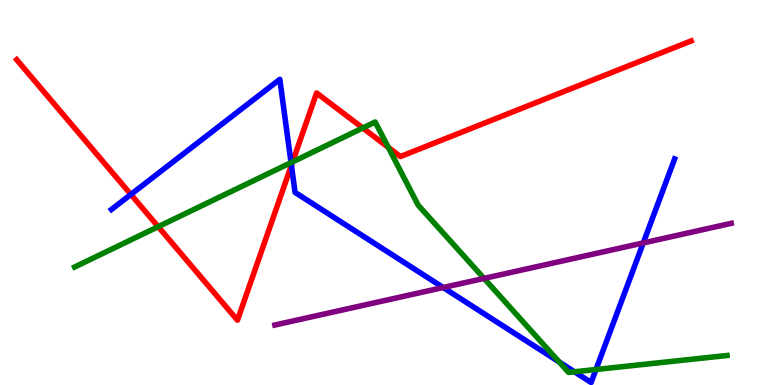[{'lines': ['blue', 'red'], 'intersections': [{'x': 1.69, 'y': 4.95}, {'x': 3.76, 'y': 5.71}]}, {'lines': ['green', 'red'], 'intersections': [{'x': 2.04, 'y': 4.11}, {'x': 3.78, 'y': 5.8}, {'x': 4.68, 'y': 6.68}, {'x': 5.01, 'y': 6.17}]}, {'lines': ['purple', 'red'], 'intersections': []}, {'lines': ['blue', 'green'], 'intersections': [{'x': 3.76, 'y': 5.78}, {'x': 7.22, 'y': 0.598}, {'x': 7.41, 'y': 0.343}, {'x': 7.69, 'y': 0.403}]}, {'lines': ['blue', 'purple'], 'intersections': [{'x': 5.72, 'y': 2.53}, {'x': 8.3, 'y': 3.69}]}, {'lines': ['green', 'purple'], 'intersections': [{'x': 6.25, 'y': 2.77}]}]